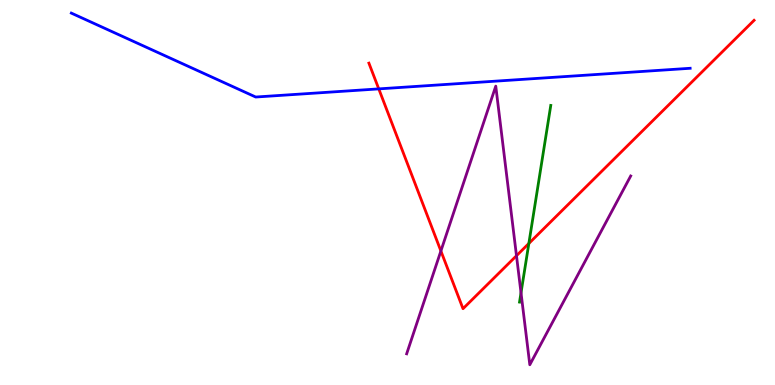[{'lines': ['blue', 'red'], 'intersections': [{'x': 4.89, 'y': 7.69}]}, {'lines': ['green', 'red'], 'intersections': [{'x': 6.82, 'y': 3.68}]}, {'lines': ['purple', 'red'], 'intersections': [{'x': 5.69, 'y': 3.48}, {'x': 6.66, 'y': 3.36}]}, {'lines': ['blue', 'green'], 'intersections': []}, {'lines': ['blue', 'purple'], 'intersections': []}, {'lines': ['green', 'purple'], 'intersections': [{'x': 6.72, 'y': 2.39}]}]